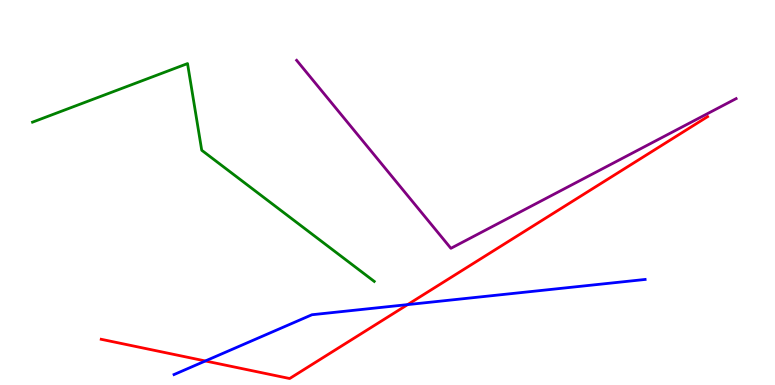[{'lines': ['blue', 'red'], 'intersections': [{'x': 2.65, 'y': 0.624}, {'x': 5.26, 'y': 2.09}]}, {'lines': ['green', 'red'], 'intersections': []}, {'lines': ['purple', 'red'], 'intersections': []}, {'lines': ['blue', 'green'], 'intersections': []}, {'lines': ['blue', 'purple'], 'intersections': []}, {'lines': ['green', 'purple'], 'intersections': []}]